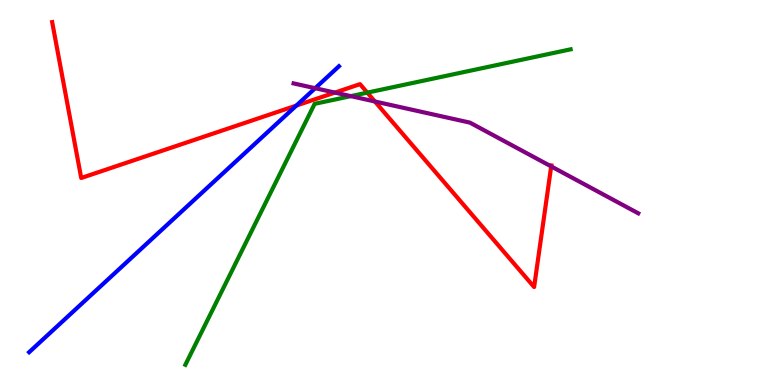[{'lines': ['blue', 'red'], 'intersections': [{'x': 3.82, 'y': 7.26}]}, {'lines': ['green', 'red'], 'intersections': [{'x': 4.74, 'y': 7.59}]}, {'lines': ['purple', 'red'], 'intersections': [{'x': 4.32, 'y': 7.6}, {'x': 4.84, 'y': 7.36}, {'x': 7.11, 'y': 5.68}]}, {'lines': ['blue', 'green'], 'intersections': []}, {'lines': ['blue', 'purple'], 'intersections': [{'x': 4.07, 'y': 7.71}]}, {'lines': ['green', 'purple'], 'intersections': [{'x': 4.53, 'y': 7.5}]}]